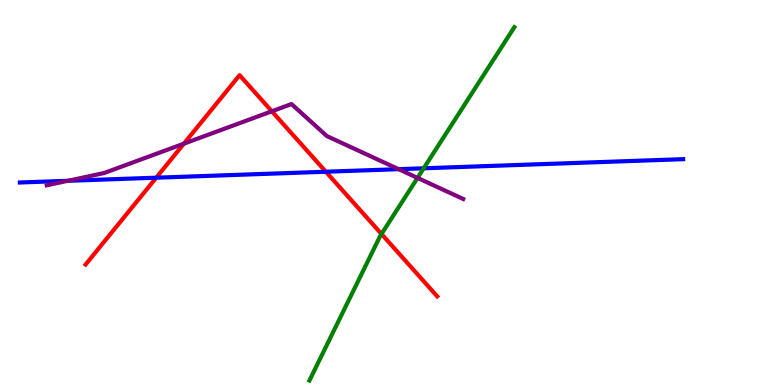[{'lines': ['blue', 'red'], 'intersections': [{'x': 2.02, 'y': 5.38}, {'x': 4.2, 'y': 5.54}]}, {'lines': ['green', 'red'], 'intersections': [{'x': 4.92, 'y': 3.92}]}, {'lines': ['purple', 'red'], 'intersections': [{'x': 2.37, 'y': 6.27}, {'x': 3.51, 'y': 7.11}]}, {'lines': ['blue', 'green'], 'intersections': [{'x': 5.47, 'y': 5.63}]}, {'lines': ['blue', 'purple'], 'intersections': [{'x': 0.875, 'y': 5.3}, {'x': 5.14, 'y': 5.61}]}, {'lines': ['green', 'purple'], 'intersections': [{'x': 5.39, 'y': 5.38}]}]